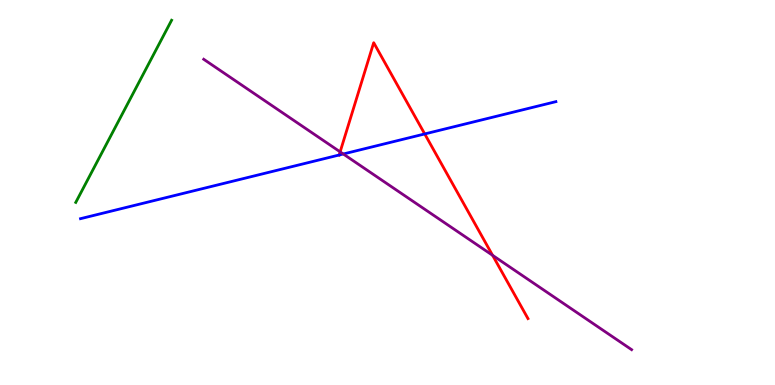[{'lines': ['blue', 'red'], 'intersections': [{'x': 4.38, 'y': 5.97}, {'x': 5.48, 'y': 6.52}]}, {'lines': ['green', 'red'], 'intersections': []}, {'lines': ['purple', 'red'], 'intersections': [{'x': 4.39, 'y': 6.06}, {'x': 6.36, 'y': 3.37}]}, {'lines': ['blue', 'green'], 'intersections': []}, {'lines': ['blue', 'purple'], 'intersections': [{'x': 4.43, 'y': 6.0}]}, {'lines': ['green', 'purple'], 'intersections': []}]